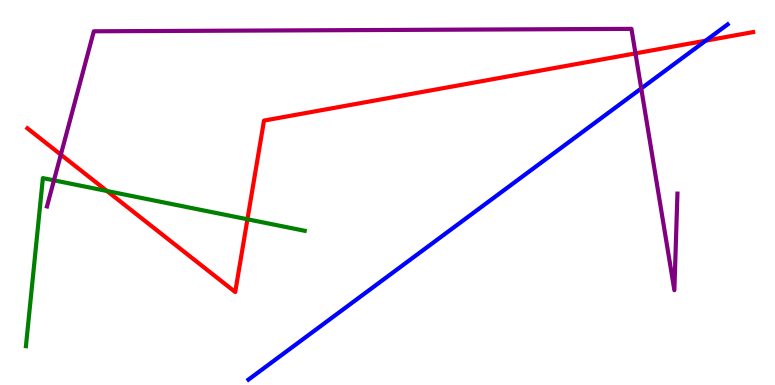[{'lines': ['blue', 'red'], 'intersections': [{'x': 9.11, 'y': 8.94}]}, {'lines': ['green', 'red'], 'intersections': [{'x': 1.38, 'y': 5.04}, {'x': 3.19, 'y': 4.3}]}, {'lines': ['purple', 'red'], 'intersections': [{'x': 0.785, 'y': 5.98}, {'x': 8.2, 'y': 8.61}]}, {'lines': ['blue', 'green'], 'intersections': []}, {'lines': ['blue', 'purple'], 'intersections': [{'x': 8.27, 'y': 7.7}]}, {'lines': ['green', 'purple'], 'intersections': [{'x': 0.696, 'y': 5.32}]}]